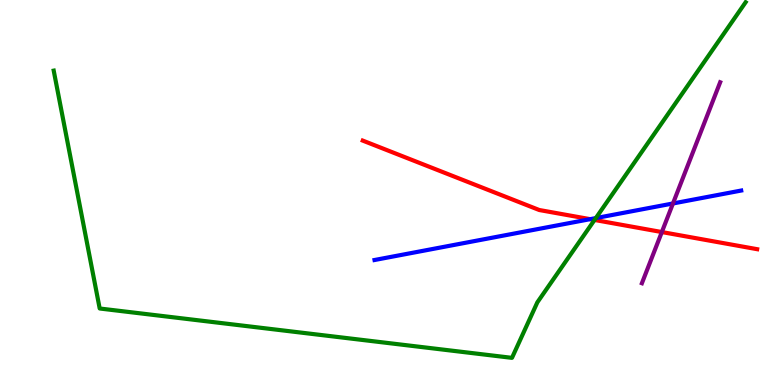[{'lines': ['blue', 'red'], 'intersections': [{'x': 7.61, 'y': 4.31}]}, {'lines': ['green', 'red'], 'intersections': [{'x': 7.67, 'y': 4.29}]}, {'lines': ['purple', 'red'], 'intersections': [{'x': 8.54, 'y': 3.97}]}, {'lines': ['blue', 'green'], 'intersections': [{'x': 7.69, 'y': 4.34}]}, {'lines': ['blue', 'purple'], 'intersections': [{'x': 8.68, 'y': 4.72}]}, {'lines': ['green', 'purple'], 'intersections': []}]